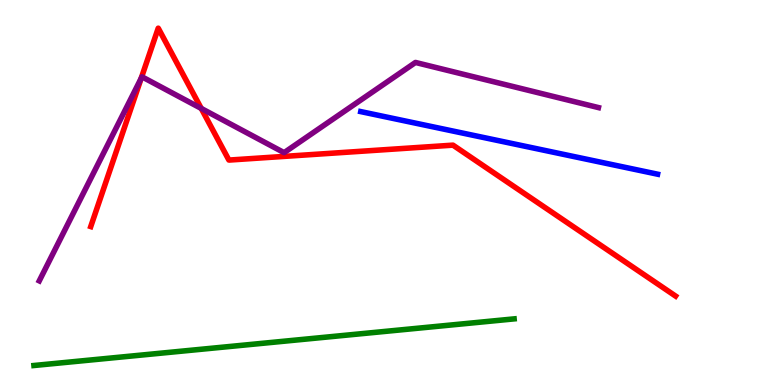[{'lines': ['blue', 'red'], 'intersections': []}, {'lines': ['green', 'red'], 'intersections': []}, {'lines': ['purple', 'red'], 'intersections': [{'x': 1.82, 'y': 7.97}, {'x': 2.6, 'y': 7.18}]}, {'lines': ['blue', 'green'], 'intersections': []}, {'lines': ['blue', 'purple'], 'intersections': []}, {'lines': ['green', 'purple'], 'intersections': []}]